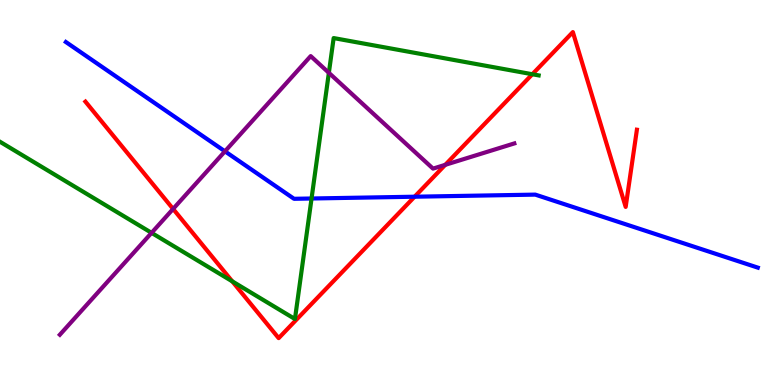[{'lines': ['blue', 'red'], 'intersections': [{'x': 5.35, 'y': 4.89}]}, {'lines': ['green', 'red'], 'intersections': [{'x': 3.0, 'y': 2.69}, {'x': 6.87, 'y': 8.07}]}, {'lines': ['purple', 'red'], 'intersections': [{'x': 2.23, 'y': 4.57}, {'x': 5.75, 'y': 5.72}]}, {'lines': ['blue', 'green'], 'intersections': [{'x': 4.02, 'y': 4.84}]}, {'lines': ['blue', 'purple'], 'intersections': [{'x': 2.9, 'y': 6.07}]}, {'lines': ['green', 'purple'], 'intersections': [{'x': 1.96, 'y': 3.95}, {'x': 4.24, 'y': 8.11}]}]